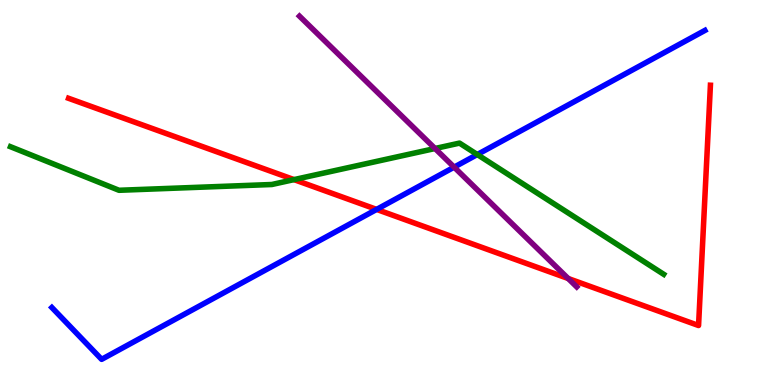[{'lines': ['blue', 'red'], 'intersections': [{'x': 4.86, 'y': 4.56}]}, {'lines': ['green', 'red'], 'intersections': [{'x': 3.79, 'y': 5.33}]}, {'lines': ['purple', 'red'], 'intersections': [{'x': 7.33, 'y': 2.77}]}, {'lines': ['blue', 'green'], 'intersections': [{'x': 6.16, 'y': 5.99}]}, {'lines': ['blue', 'purple'], 'intersections': [{'x': 5.86, 'y': 5.66}]}, {'lines': ['green', 'purple'], 'intersections': [{'x': 5.61, 'y': 6.14}]}]